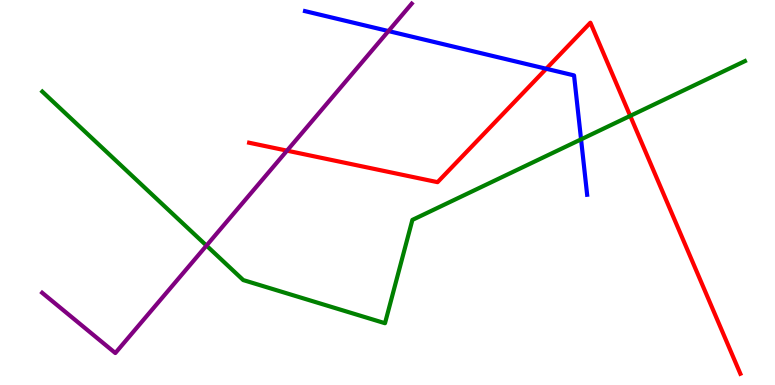[{'lines': ['blue', 'red'], 'intersections': [{'x': 7.05, 'y': 8.21}]}, {'lines': ['green', 'red'], 'intersections': [{'x': 8.13, 'y': 6.99}]}, {'lines': ['purple', 'red'], 'intersections': [{'x': 3.7, 'y': 6.09}]}, {'lines': ['blue', 'green'], 'intersections': [{'x': 7.5, 'y': 6.38}]}, {'lines': ['blue', 'purple'], 'intersections': [{'x': 5.01, 'y': 9.19}]}, {'lines': ['green', 'purple'], 'intersections': [{'x': 2.66, 'y': 3.62}]}]